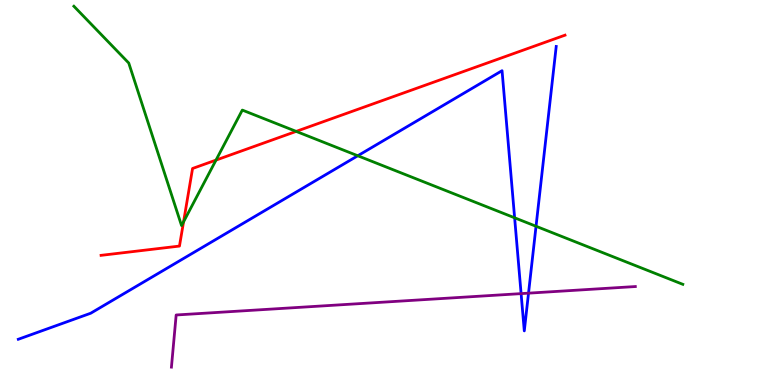[{'lines': ['blue', 'red'], 'intersections': []}, {'lines': ['green', 'red'], 'intersections': [{'x': 2.37, 'y': 4.24}, {'x': 2.79, 'y': 5.84}, {'x': 3.82, 'y': 6.59}]}, {'lines': ['purple', 'red'], 'intersections': []}, {'lines': ['blue', 'green'], 'intersections': [{'x': 4.62, 'y': 5.95}, {'x': 6.64, 'y': 4.34}, {'x': 6.92, 'y': 4.12}]}, {'lines': ['blue', 'purple'], 'intersections': [{'x': 6.72, 'y': 2.37}, {'x': 6.82, 'y': 2.39}]}, {'lines': ['green', 'purple'], 'intersections': []}]